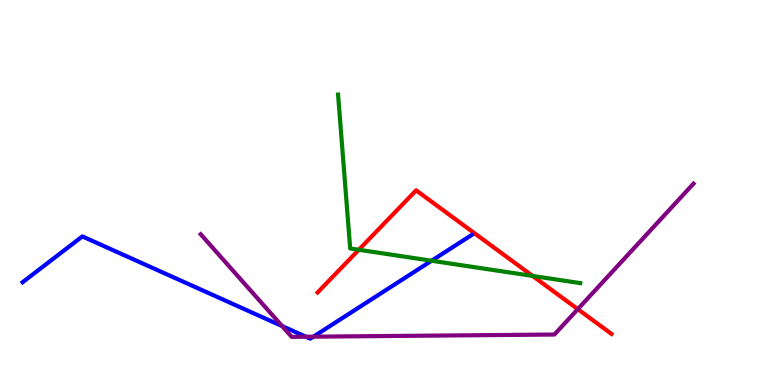[{'lines': ['blue', 'red'], 'intersections': []}, {'lines': ['green', 'red'], 'intersections': [{'x': 4.63, 'y': 3.51}, {'x': 6.87, 'y': 2.83}]}, {'lines': ['purple', 'red'], 'intersections': [{'x': 7.46, 'y': 1.97}]}, {'lines': ['blue', 'green'], 'intersections': [{'x': 5.57, 'y': 3.23}]}, {'lines': ['blue', 'purple'], 'intersections': [{'x': 3.64, 'y': 1.53}, {'x': 3.95, 'y': 1.25}, {'x': 4.04, 'y': 1.26}]}, {'lines': ['green', 'purple'], 'intersections': []}]